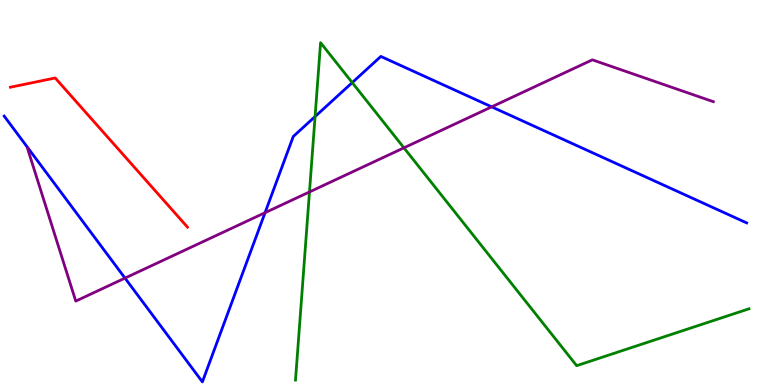[{'lines': ['blue', 'red'], 'intersections': []}, {'lines': ['green', 'red'], 'intersections': []}, {'lines': ['purple', 'red'], 'intersections': []}, {'lines': ['blue', 'green'], 'intersections': [{'x': 4.07, 'y': 6.97}, {'x': 4.54, 'y': 7.85}]}, {'lines': ['blue', 'purple'], 'intersections': [{'x': 1.61, 'y': 2.78}, {'x': 3.42, 'y': 4.48}, {'x': 6.34, 'y': 7.22}]}, {'lines': ['green', 'purple'], 'intersections': [{'x': 3.99, 'y': 5.01}, {'x': 5.21, 'y': 6.16}]}]